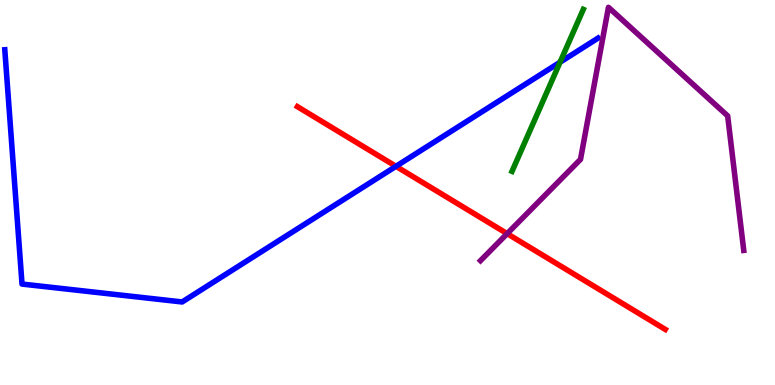[{'lines': ['blue', 'red'], 'intersections': [{'x': 5.11, 'y': 5.68}]}, {'lines': ['green', 'red'], 'intersections': []}, {'lines': ['purple', 'red'], 'intersections': [{'x': 6.54, 'y': 3.93}]}, {'lines': ['blue', 'green'], 'intersections': [{'x': 7.23, 'y': 8.38}]}, {'lines': ['blue', 'purple'], 'intersections': []}, {'lines': ['green', 'purple'], 'intersections': []}]